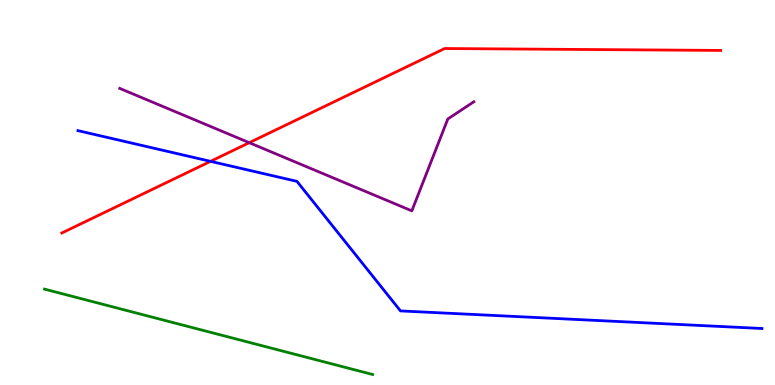[{'lines': ['blue', 'red'], 'intersections': [{'x': 2.72, 'y': 5.81}]}, {'lines': ['green', 'red'], 'intersections': []}, {'lines': ['purple', 'red'], 'intersections': [{'x': 3.22, 'y': 6.29}]}, {'lines': ['blue', 'green'], 'intersections': []}, {'lines': ['blue', 'purple'], 'intersections': []}, {'lines': ['green', 'purple'], 'intersections': []}]